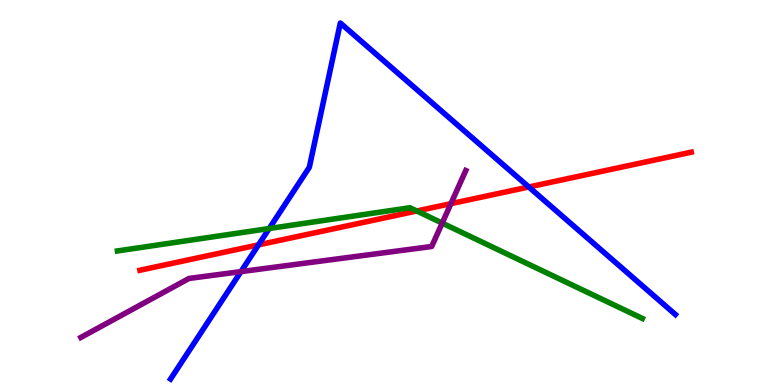[{'lines': ['blue', 'red'], 'intersections': [{'x': 3.34, 'y': 3.64}, {'x': 6.82, 'y': 5.14}]}, {'lines': ['green', 'red'], 'intersections': [{'x': 5.38, 'y': 4.52}]}, {'lines': ['purple', 'red'], 'intersections': [{'x': 5.82, 'y': 4.71}]}, {'lines': ['blue', 'green'], 'intersections': [{'x': 3.47, 'y': 4.06}]}, {'lines': ['blue', 'purple'], 'intersections': [{'x': 3.11, 'y': 2.95}]}, {'lines': ['green', 'purple'], 'intersections': [{'x': 5.71, 'y': 4.21}]}]